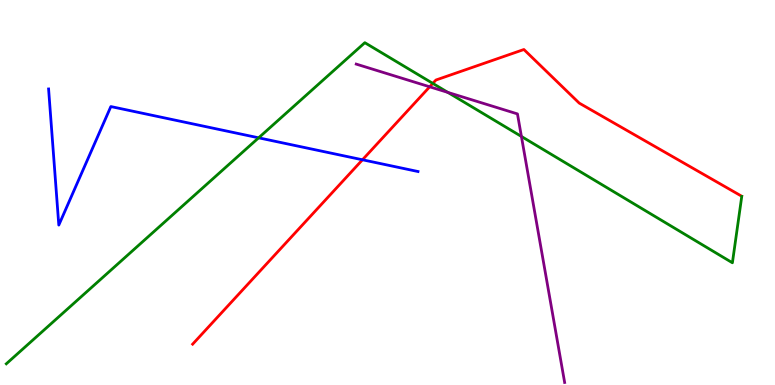[{'lines': ['blue', 'red'], 'intersections': [{'x': 4.68, 'y': 5.85}]}, {'lines': ['green', 'red'], 'intersections': [{'x': 5.58, 'y': 7.83}]}, {'lines': ['purple', 'red'], 'intersections': [{'x': 5.54, 'y': 7.75}]}, {'lines': ['blue', 'green'], 'intersections': [{'x': 3.34, 'y': 6.42}]}, {'lines': ['blue', 'purple'], 'intersections': []}, {'lines': ['green', 'purple'], 'intersections': [{'x': 5.78, 'y': 7.6}, {'x': 6.73, 'y': 6.46}]}]